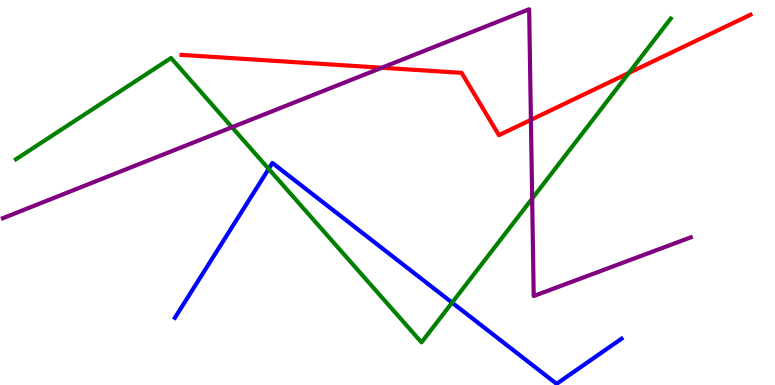[{'lines': ['blue', 'red'], 'intersections': []}, {'lines': ['green', 'red'], 'intersections': [{'x': 8.11, 'y': 8.11}]}, {'lines': ['purple', 'red'], 'intersections': [{'x': 4.93, 'y': 8.24}, {'x': 6.85, 'y': 6.89}]}, {'lines': ['blue', 'green'], 'intersections': [{'x': 3.47, 'y': 5.61}, {'x': 5.83, 'y': 2.14}]}, {'lines': ['blue', 'purple'], 'intersections': []}, {'lines': ['green', 'purple'], 'intersections': [{'x': 2.99, 'y': 6.7}, {'x': 6.87, 'y': 4.84}]}]